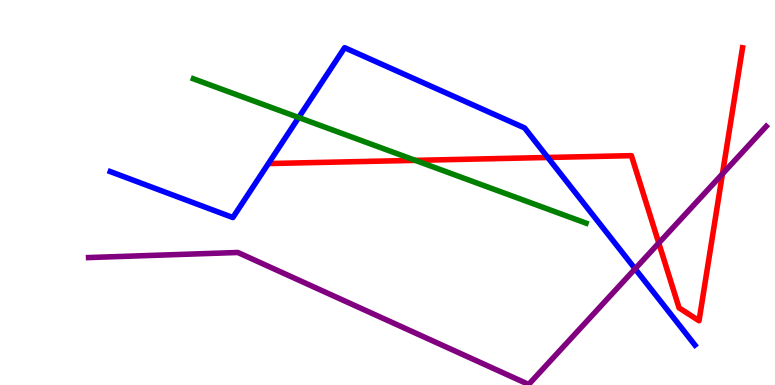[{'lines': ['blue', 'red'], 'intersections': [{'x': 7.07, 'y': 5.91}]}, {'lines': ['green', 'red'], 'intersections': [{'x': 5.36, 'y': 5.83}]}, {'lines': ['purple', 'red'], 'intersections': [{'x': 8.5, 'y': 3.69}, {'x': 9.32, 'y': 5.48}]}, {'lines': ['blue', 'green'], 'intersections': [{'x': 3.85, 'y': 6.95}]}, {'lines': ['blue', 'purple'], 'intersections': [{'x': 8.19, 'y': 3.02}]}, {'lines': ['green', 'purple'], 'intersections': []}]